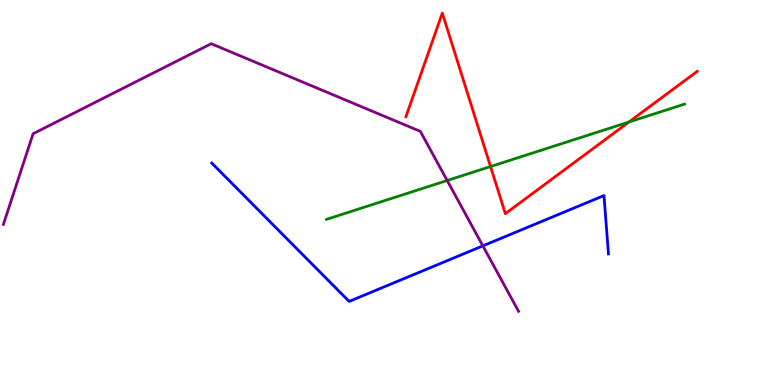[{'lines': ['blue', 'red'], 'intersections': []}, {'lines': ['green', 'red'], 'intersections': [{'x': 6.33, 'y': 5.67}, {'x': 8.11, 'y': 6.83}]}, {'lines': ['purple', 'red'], 'intersections': []}, {'lines': ['blue', 'green'], 'intersections': []}, {'lines': ['blue', 'purple'], 'intersections': [{'x': 6.23, 'y': 3.61}]}, {'lines': ['green', 'purple'], 'intersections': [{'x': 5.77, 'y': 5.31}]}]